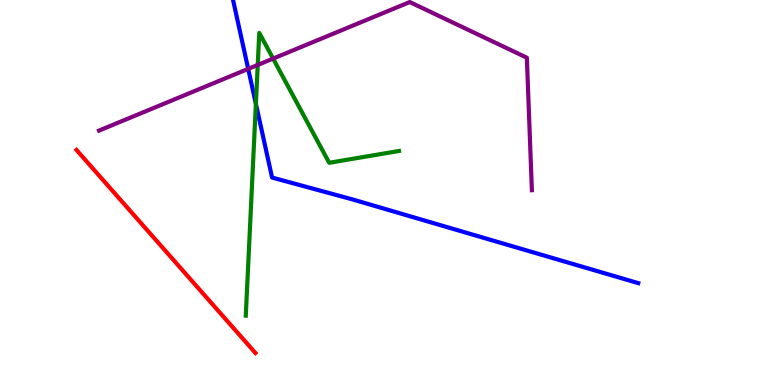[{'lines': ['blue', 'red'], 'intersections': []}, {'lines': ['green', 'red'], 'intersections': []}, {'lines': ['purple', 'red'], 'intersections': []}, {'lines': ['blue', 'green'], 'intersections': [{'x': 3.3, 'y': 7.3}]}, {'lines': ['blue', 'purple'], 'intersections': [{'x': 3.2, 'y': 8.21}]}, {'lines': ['green', 'purple'], 'intersections': [{'x': 3.33, 'y': 8.31}, {'x': 3.52, 'y': 8.48}]}]